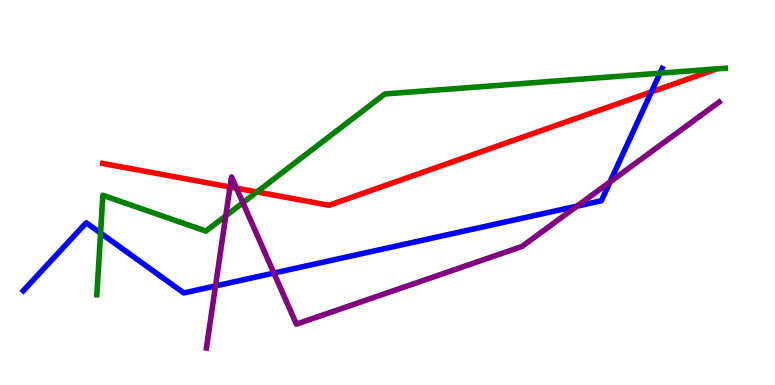[{'lines': ['blue', 'red'], 'intersections': [{'x': 8.41, 'y': 7.61}]}, {'lines': ['green', 'red'], 'intersections': [{'x': 3.32, 'y': 5.01}]}, {'lines': ['purple', 'red'], 'intersections': [{'x': 2.97, 'y': 5.14}, {'x': 3.05, 'y': 5.11}]}, {'lines': ['blue', 'green'], 'intersections': [{'x': 1.3, 'y': 3.95}, {'x': 8.52, 'y': 8.1}]}, {'lines': ['blue', 'purple'], 'intersections': [{'x': 2.78, 'y': 2.57}, {'x': 3.53, 'y': 2.91}, {'x': 7.45, 'y': 4.65}, {'x': 7.87, 'y': 5.27}]}, {'lines': ['green', 'purple'], 'intersections': [{'x': 2.91, 'y': 4.39}, {'x': 3.13, 'y': 4.73}]}]